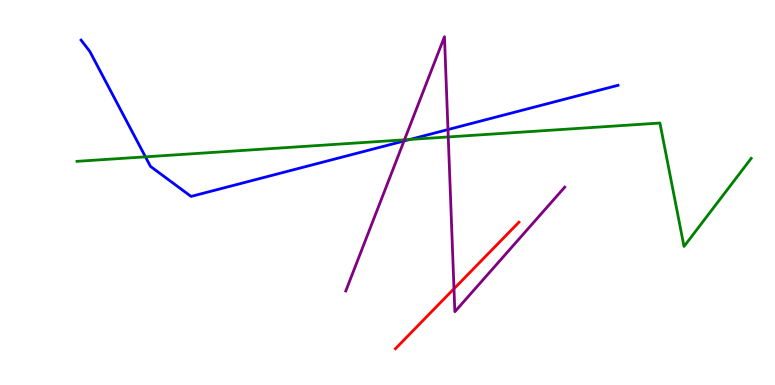[{'lines': ['blue', 'red'], 'intersections': []}, {'lines': ['green', 'red'], 'intersections': []}, {'lines': ['purple', 'red'], 'intersections': [{'x': 5.86, 'y': 2.5}]}, {'lines': ['blue', 'green'], 'intersections': [{'x': 1.88, 'y': 5.93}, {'x': 5.29, 'y': 6.38}]}, {'lines': ['blue', 'purple'], 'intersections': [{'x': 5.21, 'y': 6.34}, {'x': 5.78, 'y': 6.63}]}, {'lines': ['green', 'purple'], 'intersections': [{'x': 5.22, 'y': 6.37}, {'x': 5.78, 'y': 6.44}]}]